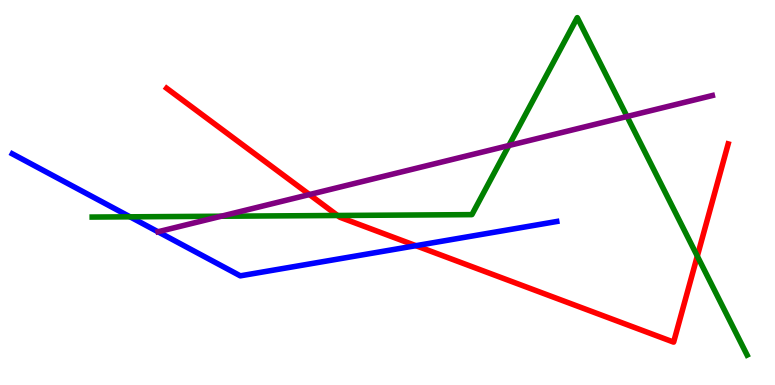[{'lines': ['blue', 'red'], 'intersections': [{'x': 5.37, 'y': 3.62}]}, {'lines': ['green', 'red'], 'intersections': [{'x': 4.36, 'y': 4.4}, {'x': 9.0, 'y': 3.35}]}, {'lines': ['purple', 'red'], 'intersections': [{'x': 3.99, 'y': 4.95}]}, {'lines': ['blue', 'green'], 'intersections': [{'x': 1.68, 'y': 4.37}]}, {'lines': ['blue', 'purple'], 'intersections': []}, {'lines': ['green', 'purple'], 'intersections': [{'x': 2.85, 'y': 4.38}, {'x': 6.57, 'y': 6.22}, {'x': 8.09, 'y': 6.97}]}]